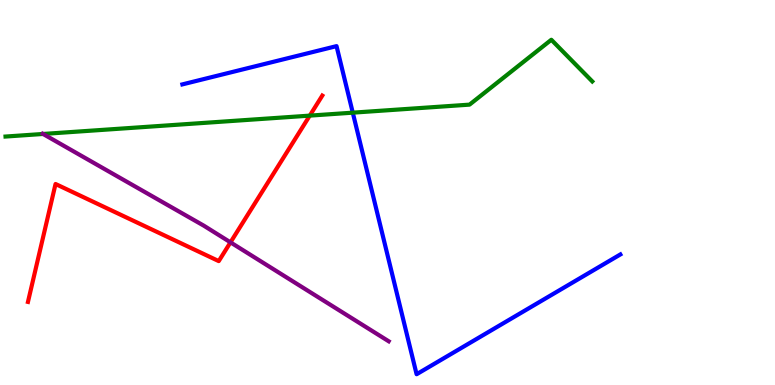[{'lines': ['blue', 'red'], 'intersections': []}, {'lines': ['green', 'red'], 'intersections': [{'x': 4.0, 'y': 7.0}]}, {'lines': ['purple', 'red'], 'intersections': [{'x': 2.97, 'y': 3.71}]}, {'lines': ['blue', 'green'], 'intersections': [{'x': 4.55, 'y': 7.07}]}, {'lines': ['blue', 'purple'], 'intersections': []}, {'lines': ['green', 'purple'], 'intersections': [{'x': 0.556, 'y': 6.52}]}]